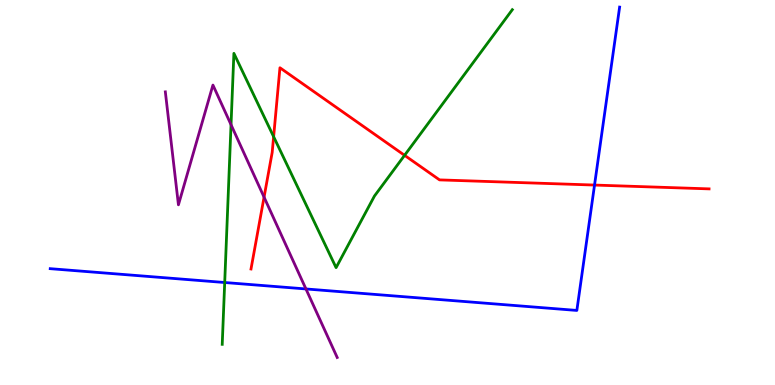[{'lines': ['blue', 'red'], 'intersections': [{'x': 7.67, 'y': 5.19}]}, {'lines': ['green', 'red'], 'intersections': [{'x': 3.53, 'y': 6.45}, {'x': 5.22, 'y': 5.97}]}, {'lines': ['purple', 'red'], 'intersections': [{'x': 3.41, 'y': 4.88}]}, {'lines': ['blue', 'green'], 'intersections': [{'x': 2.9, 'y': 2.66}]}, {'lines': ['blue', 'purple'], 'intersections': [{'x': 3.95, 'y': 2.49}]}, {'lines': ['green', 'purple'], 'intersections': [{'x': 2.98, 'y': 6.76}]}]